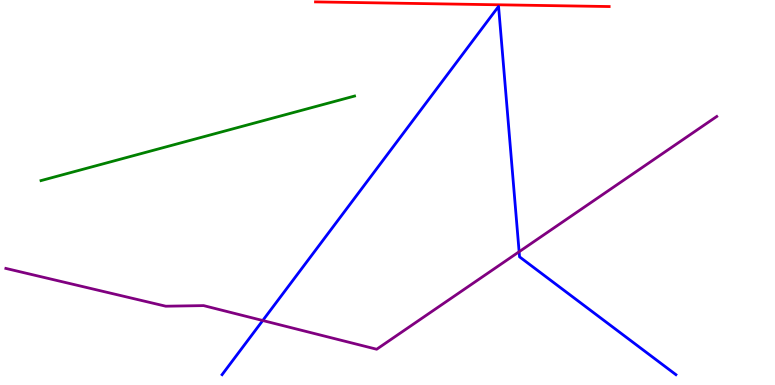[{'lines': ['blue', 'red'], 'intersections': []}, {'lines': ['green', 'red'], 'intersections': []}, {'lines': ['purple', 'red'], 'intersections': []}, {'lines': ['blue', 'green'], 'intersections': []}, {'lines': ['blue', 'purple'], 'intersections': [{'x': 3.39, 'y': 1.67}, {'x': 6.7, 'y': 3.46}]}, {'lines': ['green', 'purple'], 'intersections': []}]